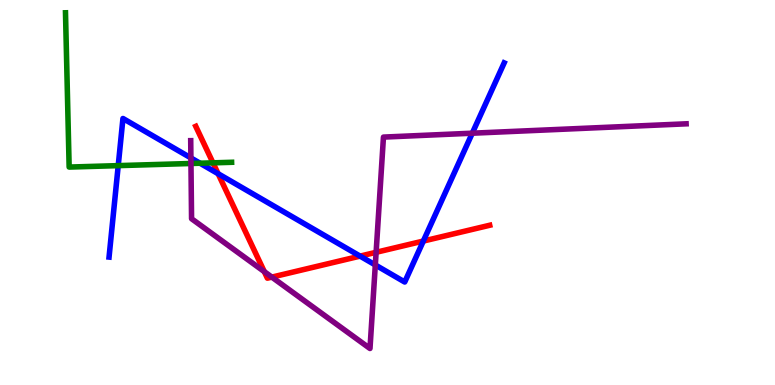[{'lines': ['blue', 'red'], 'intersections': [{'x': 2.81, 'y': 5.49}, {'x': 4.65, 'y': 3.35}, {'x': 5.46, 'y': 3.74}]}, {'lines': ['green', 'red'], 'intersections': [{'x': 2.75, 'y': 5.77}]}, {'lines': ['purple', 'red'], 'intersections': [{'x': 3.41, 'y': 2.94}, {'x': 3.51, 'y': 2.8}, {'x': 4.85, 'y': 3.45}]}, {'lines': ['blue', 'green'], 'intersections': [{'x': 1.53, 'y': 5.7}, {'x': 2.58, 'y': 5.76}]}, {'lines': ['blue', 'purple'], 'intersections': [{'x': 2.46, 'y': 5.9}, {'x': 4.84, 'y': 3.12}, {'x': 6.09, 'y': 6.54}]}, {'lines': ['green', 'purple'], 'intersections': [{'x': 2.46, 'y': 5.75}]}]